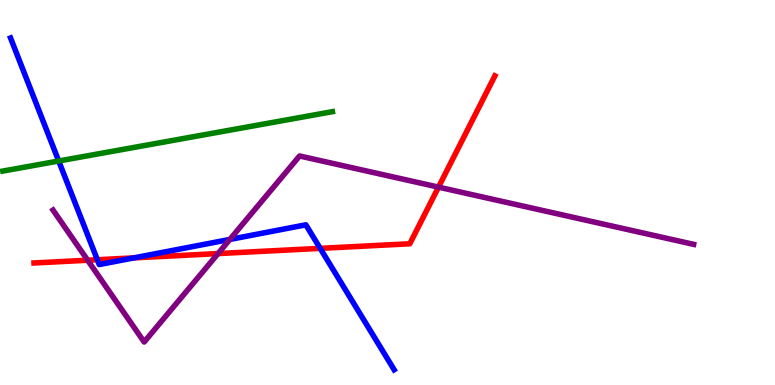[{'lines': ['blue', 'red'], 'intersections': [{'x': 1.26, 'y': 3.25}, {'x': 1.73, 'y': 3.3}, {'x': 4.13, 'y': 3.55}]}, {'lines': ['green', 'red'], 'intersections': []}, {'lines': ['purple', 'red'], 'intersections': [{'x': 1.13, 'y': 3.24}, {'x': 2.81, 'y': 3.41}, {'x': 5.66, 'y': 5.14}]}, {'lines': ['blue', 'green'], 'intersections': [{'x': 0.757, 'y': 5.82}]}, {'lines': ['blue', 'purple'], 'intersections': [{'x': 2.97, 'y': 3.78}]}, {'lines': ['green', 'purple'], 'intersections': []}]